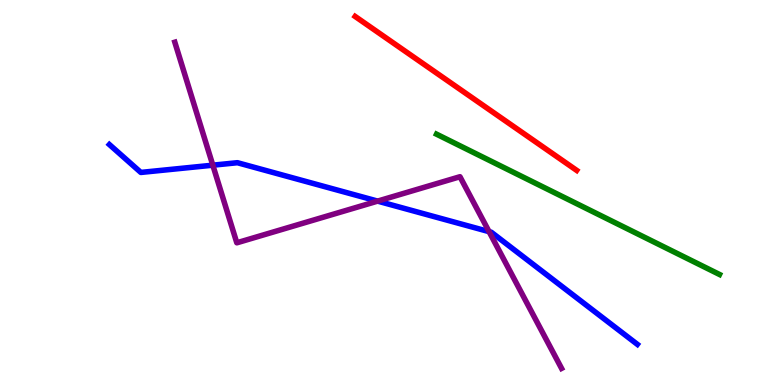[{'lines': ['blue', 'red'], 'intersections': []}, {'lines': ['green', 'red'], 'intersections': []}, {'lines': ['purple', 'red'], 'intersections': []}, {'lines': ['blue', 'green'], 'intersections': []}, {'lines': ['blue', 'purple'], 'intersections': [{'x': 2.75, 'y': 5.71}, {'x': 4.87, 'y': 4.78}, {'x': 6.31, 'y': 3.98}]}, {'lines': ['green', 'purple'], 'intersections': []}]